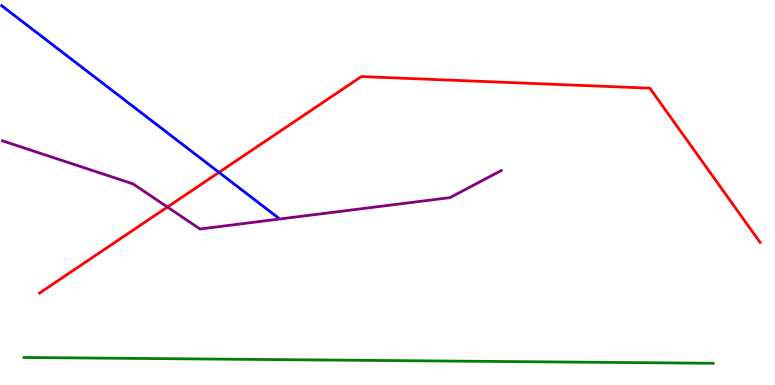[{'lines': ['blue', 'red'], 'intersections': [{'x': 2.83, 'y': 5.52}]}, {'lines': ['green', 'red'], 'intersections': []}, {'lines': ['purple', 'red'], 'intersections': [{'x': 2.16, 'y': 4.62}]}, {'lines': ['blue', 'green'], 'intersections': []}, {'lines': ['blue', 'purple'], 'intersections': []}, {'lines': ['green', 'purple'], 'intersections': []}]